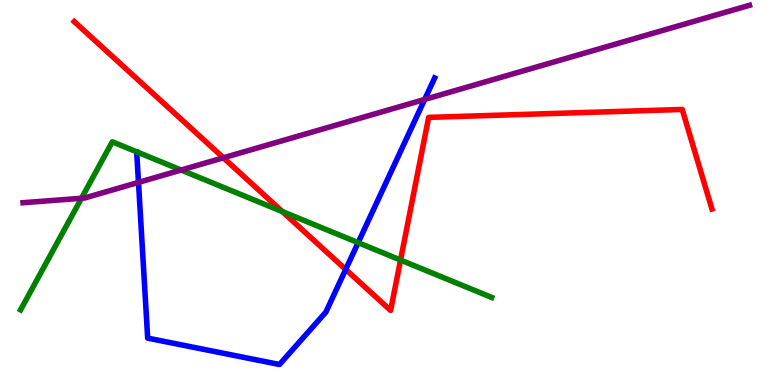[{'lines': ['blue', 'red'], 'intersections': [{'x': 4.46, 'y': 3.0}]}, {'lines': ['green', 'red'], 'intersections': [{'x': 3.64, 'y': 4.51}, {'x': 5.17, 'y': 3.25}]}, {'lines': ['purple', 'red'], 'intersections': [{'x': 2.88, 'y': 5.9}]}, {'lines': ['blue', 'green'], 'intersections': [{'x': 4.62, 'y': 3.7}]}, {'lines': ['blue', 'purple'], 'intersections': [{'x': 1.79, 'y': 5.26}, {'x': 5.48, 'y': 7.42}]}, {'lines': ['green', 'purple'], 'intersections': [{'x': 1.05, 'y': 4.85}, {'x': 2.34, 'y': 5.58}]}]